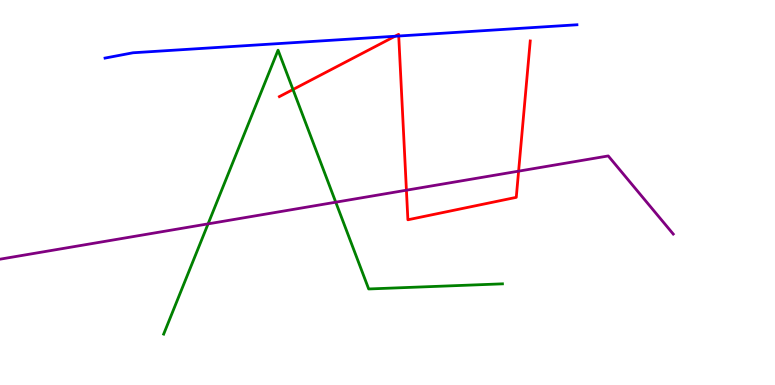[{'lines': ['blue', 'red'], 'intersections': [{'x': 5.1, 'y': 9.06}, {'x': 5.14, 'y': 9.06}]}, {'lines': ['green', 'red'], 'intersections': [{'x': 3.78, 'y': 7.68}]}, {'lines': ['purple', 'red'], 'intersections': [{'x': 5.24, 'y': 5.06}, {'x': 6.69, 'y': 5.55}]}, {'lines': ['blue', 'green'], 'intersections': []}, {'lines': ['blue', 'purple'], 'intersections': []}, {'lines': ['green', 'purple'], 'intersections': [{'x': 2.68, 'y': 4.19}, {'x': 4.33, 'y': 4.75}]}]